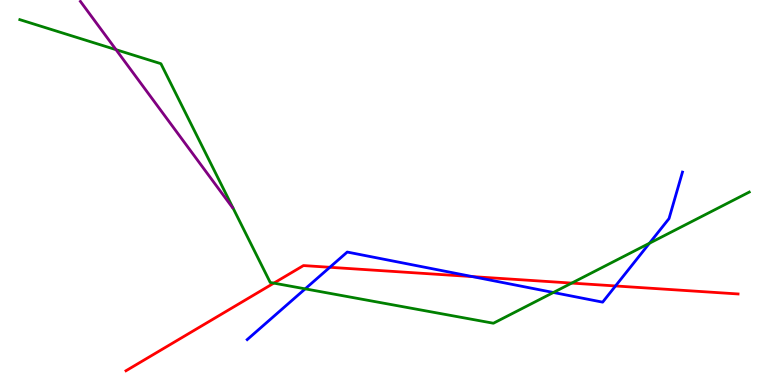[{'lines': ['blue', 'red'], 'intersections': [{'x': 4.26, 'y': 3.06}, {'x': 6.1, 'y': 2.82}, {'x': 7.94, 'y': 2.57}]}, {'lines': ['green', 'red'], 'intersections': [{'x': 3.53, 'y': 2.65}, {'x': 7.38, 'y': 2.65}]}, {'lines': ['purple', 'red'], 'intersections': []}, {'lines': ['blue', 'green'], 'intersections': [{'x': 3.94, 'y': 2.5}, {'x': 7.14, 'y': 2.4}, {'x': 8.38, 'y': 3.68}]}, {'lines': ['blue', 'purple'], 'intersections': []}, {'lines': ['green', 'purple'], 'intersections': [{'x': 1.5, 'y': 8.71}]}]